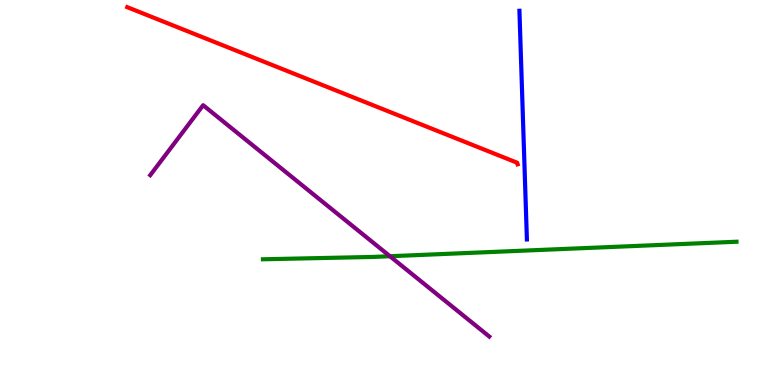[{'lines': ['blue', 'red'], 'intersections': []}, {'lines': ['green', 'red'], 'intersections': []}, {'lines': ['purple', 'red'], 'intersections': []}, {'lines': ['blue', 'green'], 'intersections': []}, {'lines': ['blue', 'purple'], 'intersections': []}, {'lines': ['green', 'purple'], 'intersections': [{'x': 5.03, 'y': 3.34}]}]